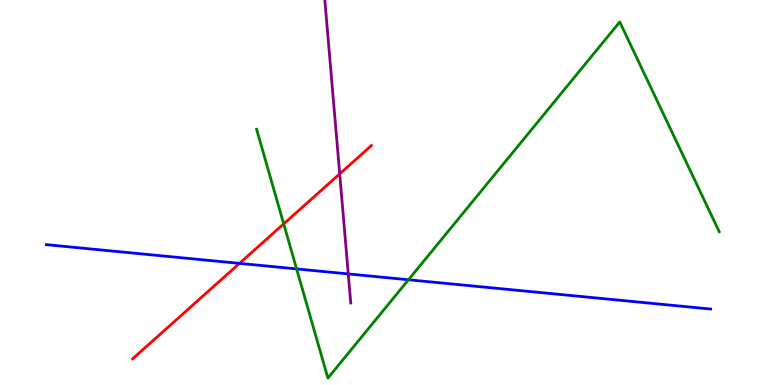[{'lines': ['blue', 'red'], 'intersections': [{'x': 3.09, 'y': 3.16}]}, {'lines': ['green', 'red'], 'intersections': [{'x': 3.66, 'y': 4.18}]}, {'lines': ['purple', 'red'], 'intersections': [{'x': 4.38, 'y': 5.48}]}, {'lines': ['blue', 'green'], 'intersections': [{'x': 3.83, 'y': 3.02}, {'x': 5.27, 'y': 2.73}]}, {'lines': ['blue', 'purple'], 'intersections': [{'x': 4.49, 'y': 2.89}]}, {'lines': ['green', 'purple'], 'intersections': []}]